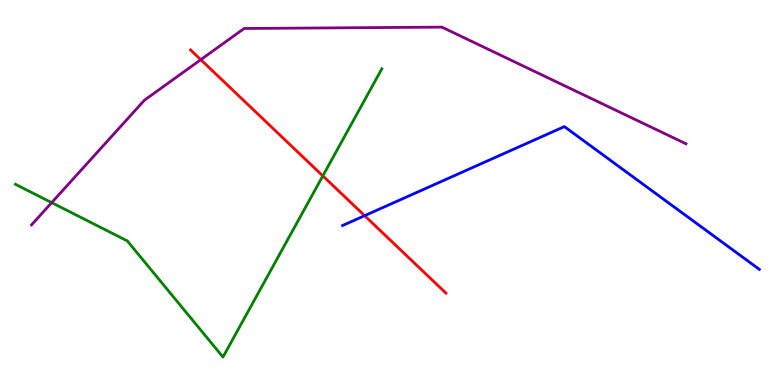[{'lines': ['blue', 'red'], 'intersections': [{'x': 4.7, 'y': 4.4}]}, {'lines': ['green', 'red'], 'intersections': [{'x': 4.17, 'y': 5.43}]}, {'lines': ['purple', 'red'], 'intersections': [{'x': 2.59, 'y': 8.45}]}, {'lines': ['blue', 'green'], 'intersections': []}, {'lines': ['blue', 'purple'], 'intersections': []}, {'lines': ['green', 'purple'], 'intersections': [{'x': 0.667, 'y': 4.74}]}]